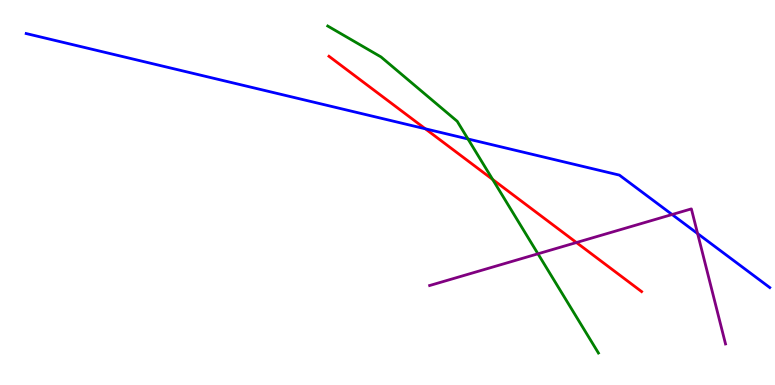[{'lines': ['blue', 'red'], 'intersections': [{'x': 5.49, 'y': 6.65}]}, {'lines': ['green', 'red'], 'intersections': [{'x': 6.36, 'y': 5.34}]}, {'lines': ['purple', 'red'], 'intersections': [{'x': 7.44, 'y': 3.7}]}, {'lines': ['blue', 'green'], 'intersections': [{'x': 6.04, 'y': 6.39}]}, {'lines': ['blue', 'purple'], 'intersections': [{'x': 8.67, 'y': 4.43}, {'x': 9.0, 'y': 3.93}]}, {'lines': ['green', 'purple'], 'intersections': [{'x': 6.94, 'y': 3.41}]}]